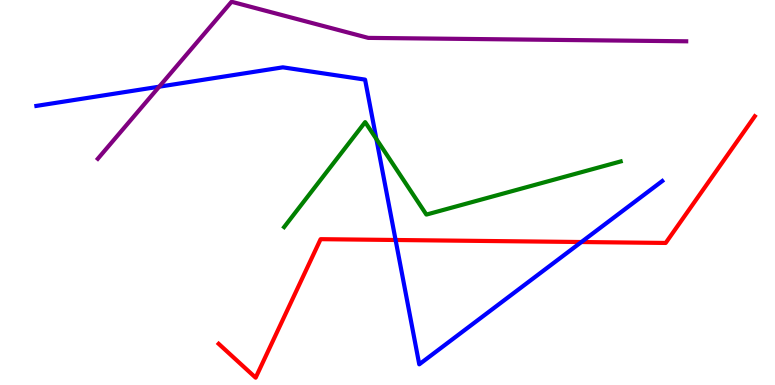[{'lines': ['blue', 'red'], 'intersections': [{'x': 5.1, 'y': 3.77}, {'x': 7.5, 'y': 3.71}]}, {'lines': ['green', 'red'], 'intersections': []}, {'lines': ['purple', 'red'], 'intersections': []}, {'lines': ['blue', 'green'], 'intersections': [{'x': 4.86, 'y': 6.39}]}, {'lines': ['blue', 'purple'], 'intersections': [{'x': 2.05, 'y': 7.75}]}, {'lines': ['green', 'purple'], 'intersections': []}]